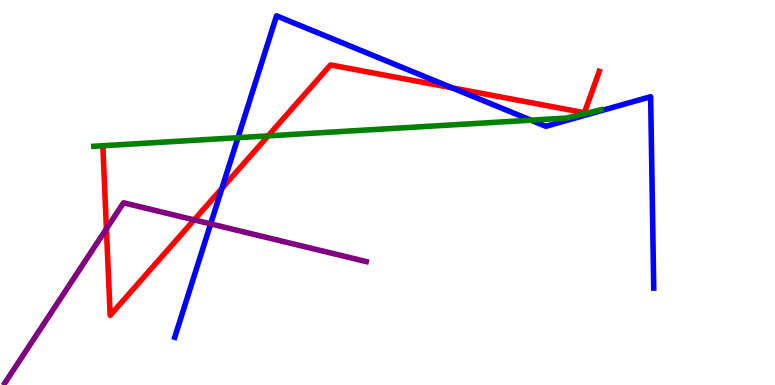[{'lines': ['blue', 'red'], 'intersections': [{'x': 2.86, 'y': 5.11}, {'x': 5.83, 'y': 7.72}]}, {'lines': ['green', 'red'], 'intersections': [{'x': 3.46, 'y': 6.47}]}, {'lines': ['purple', 'red'], 'intersections': [{'x': 1.37, 'y': 4.06}, {'x': 2.51, 'y': 4.29}]}, {'lines': ['blue', 'green'], 'intersections': [{'x': 3.07, 'y': 6.42}, {'x': 6.85, 'y': 6.88}]}, {'lines': ['blue', 'purple'], 'intersections': [{'x': 2.72, 'y': 4.18}]}, {'lines': ['green', 'purple'], 'intersections': []}]